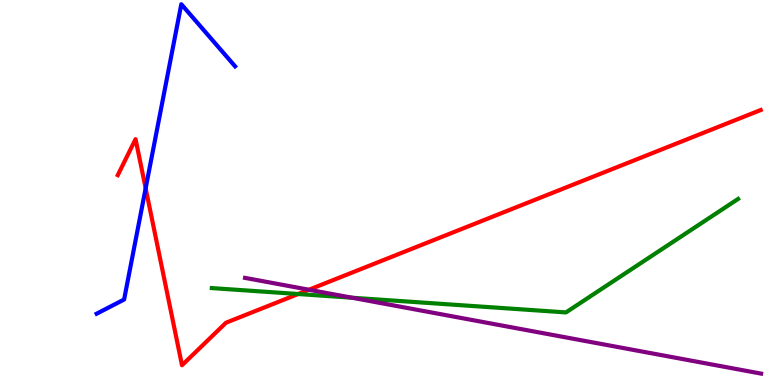[{'lines': ['blue', 'red'], 'intersections': [{'x': 1.88, 'y': 5.11}]}, {'lines': ['green', 'red'], 'intersections': [{'x': 3.85, 'y': 2.36}]}, {'lines': ['purple', 'red'], 'intersections': [{'x': 3.99, 'y': 2.47}]}, {'lines': ['blue', 'green'], 'intersections': []}, {'lines': ['blue', 'purple'], 'intersections': []}, {'lines': ['green', 'purple'], 'intersections': [{'x': 4.54, 'y': 2.27}]}]